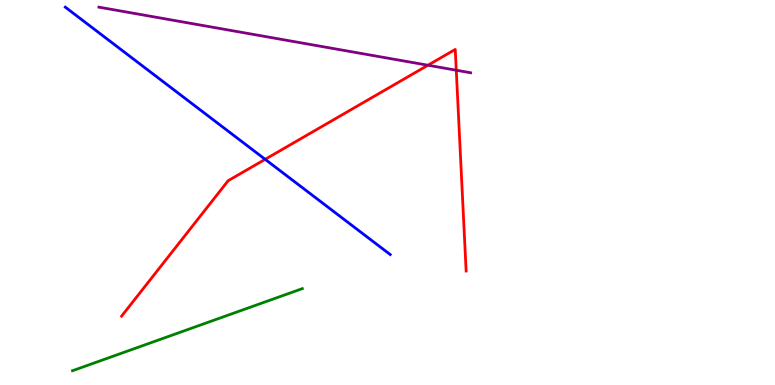[{'lines': ['blue', 'red'], 'intersections': [{'x': 3.42, 'y': 5.86}]}, {'lines': ['green', 'red'], 'intersections': []}, {'lines': ['purple', 'red'], 'intersections': [{'x': 5.52, 'y': 8.31}, {'x': 5.89, 'y': 8.18}]}, {'lines': ['blue', 'green'], 'intersections': []}, {'lines': ['blue', 'purple'], 'intersections': []}, {'lines': ['green', 'purple'], 'intersections': []}]